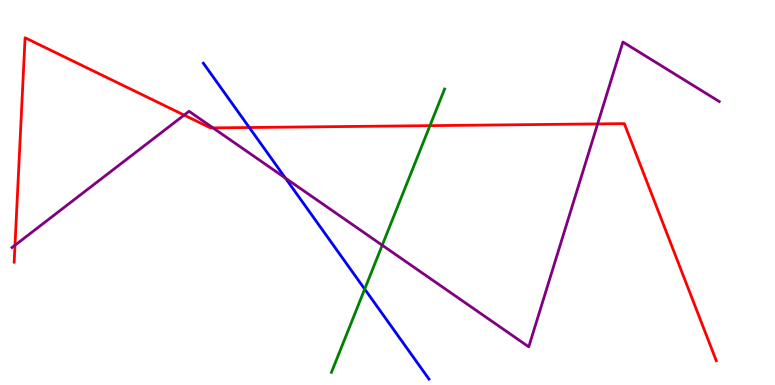[{'lines': ['blue', 'red'], 'intersections': [{'x': 3.22, 'y': 6.69}]}, {'lines': ['green', 'red'], 'intersections': [{'x': 5.55, 'y': 6.74}]}, {'lines': ['purple', 'red'], 'intersections': [{'x': 0.193, 'y': 3.63}, {'x': 2.38, 'y': 7.01}, {'x': 2.75, 'y': 6.68}, {'x': 7.71, 'y': 6.78}]}, {'lines': ['blue', 'green'], 'intersections': [{'x': 4.71, 'y': 2.49}]}, {'lines': ['blue', 'purple'], 'intersections': [{'x': 3.68, 'y': 5.37}]}, {'lines': ['green', 'purple'], 'intersections': [{'x': 4.93, 'y': 3.63}]}]